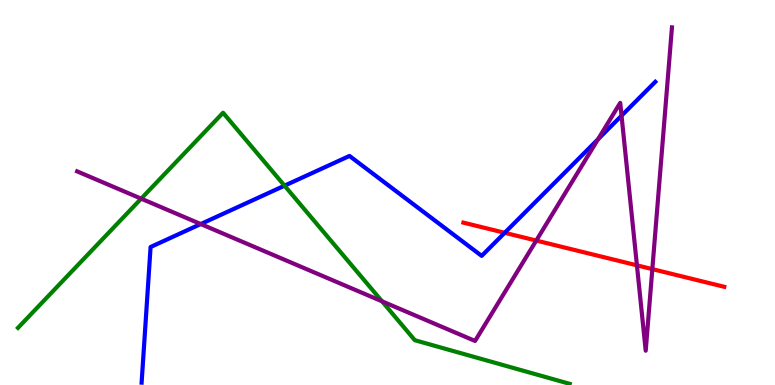[{'lines': ['blue', 'red'], 'intersections': [{'x': 6.51, 'y': 3.95}]}, {'lines': ['green', 'red'], 'intersections': []}, {'lines': ['purple', 'red'], 'intersections': [{'x': 6.92, 'y': 3.75}, {'x': 8.22, 'y': 3.11}, {'x': 8.42, 'y': 3.01}]}, {'lines': ['blue', 'green'], 'intersections': [{'x': 3.67, 'y': 5.18}]}, {'lines': ['blue', 'purple'], 'intersections': [{'x': 2.59, 'y': 4.18}, {'x': 7.72, 'y': 6.38}, {'x': 8.02, 'y': 7.0}]}, {'lines': ['green', 'purple'], 'intersections': [{'x': 1.82, 'y': 4.84}, {'x': 4.93, 'y': 2.17}]}]